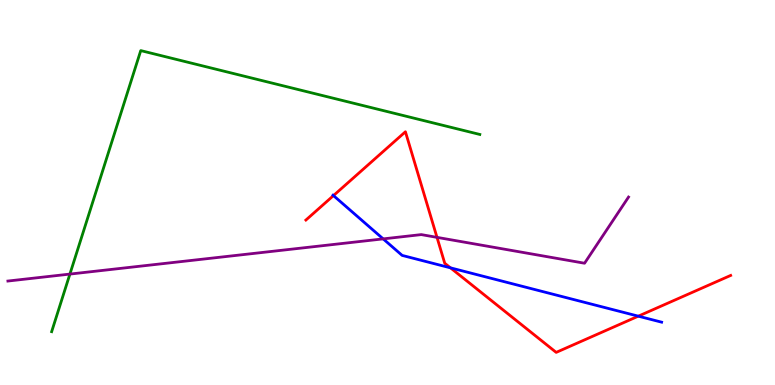[{'lines': ['blue', 'red'], 'intersections': [{'x': 4.3, 'y': 4.92}, {'x': 5.81, 'y': 3.04}, {'x': 8.24, 'y': 1.79}]}, {'lines': ['green', 'red'], 'intersections': []}, {'lines': ['purple', 'red'], 'intersections': [{'x': 5.64, 'y': 3.83}]}, {'lines': ['blue', 'green'], 'intersections': []}, {'lines': ['blue', 'purple'], 'intersections': [{'x': 4.94, 'y': 3.8}]}, {'lines': ['green', 'purple'], 'intersections': [{'x': 0.902, 'y': 2.88}]}]